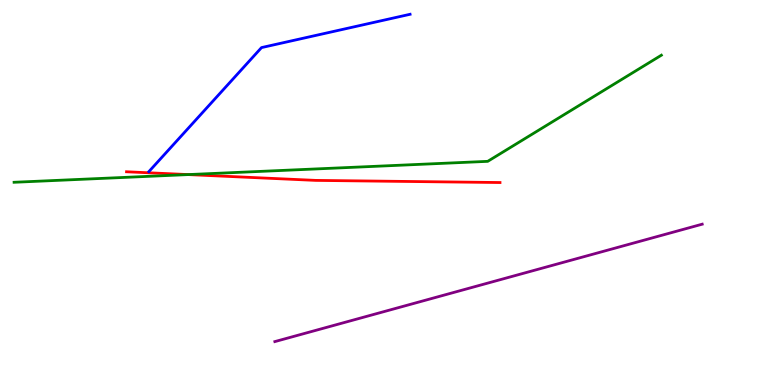[{'lines': ['blue', 'red'], 'intersections': []}, {'lines': ['green', 'red'], 'intersections': [{'x': 2.43, 'y': 5.47}]}, {'lines': ['purple', 'red'], 'intersections': []}, {'lines': ['blue', 'green'], 'intersections': []}, {'lines': ['blue', 'purple'], 'intersections': []}, {'lines': ['green', 'purple'], 'intersections': []}]